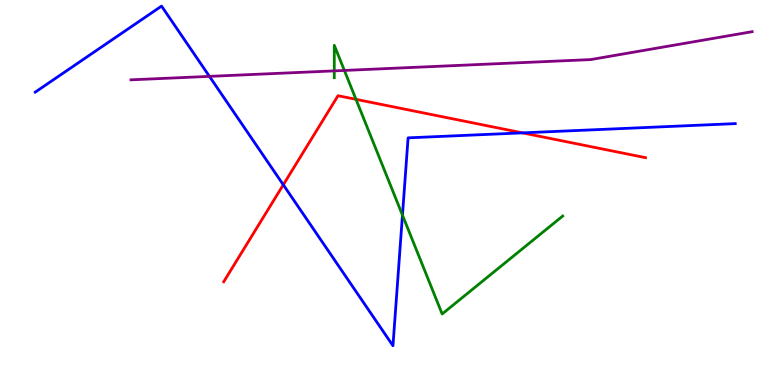[{'lines': ['blue', 'red'], 'intersections': [{'x': 3.66, 'y': 5.2}, {'x': 6.74, 'y': 6.55}]}, {'lines': ['green', 'red'], 'intersections': [{'x': 4.59, 'y': 7.42}]}, {'lines': ['purple', 'red'], 'intersections': []}, {'lines': ['blue', 'green'], 'intersections': [{'x': 5.19, 'y': 4.41}]}, {'lines': ['blue', 'purple'], 'intersections': [{'x': 2.7, 'y': 8.02}]}, {'lines': ['green', 'purple'], 'intersections': [{'x': 4.31, 'y': 8.16}, {'x': 4.44, 'y': 8.17}]}]